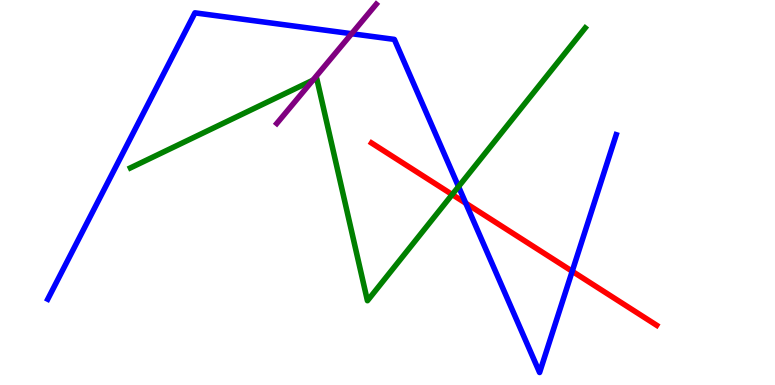[{'lines': ['blue', 'red'], 'intersections': [{'x': 6.01, 'y': 4.72}, {'x': 7.38, 'y': 2.95}]}, {'lines': ['green', 'red'], 'intersections': [{'x': 5.83, 'y': 4.95}]}, {'lines': ['purple', 'red'], 'intersections': []}, {'lines': ['blue', 'green'], 'intersections': [{'x': 5.92, 'y': 5.15}]}, {'lines': ['blue', 'purple'], 'intersections': [{'x': 4.54, 'y': 9.12}]}, {'lines': ['green', 'purple'], 'intersections': [{'x': 4.04, 'y': 7.92}]}]